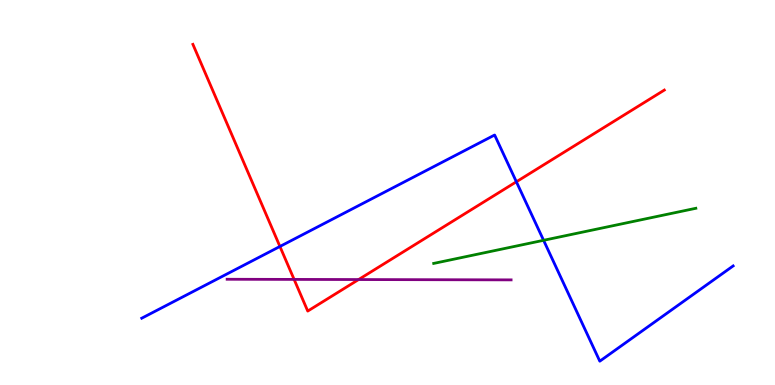[{'lines': ['blue', 'red'], 'intersections': [{'x': 3.61, 'y': 3.6}, {'x': 6.66, 'y': 5.28}]}, {'lines': ['green', 'red'], 'intersections': []}, {'lines': ['purple', 'red'], 'intersections': [{'x': 3.79, 'y': 2.74}, {'x': 4.63, 'y': 2.74}]}, {'lines': ['blue', 'green'], 'intersections': [{'x': 7.01, 'y': 3.76}]}, {'lines': ['blue', 'purple'], 'intersections': []}, {'lines': ['green', 'purple'], 'intersections': []}]